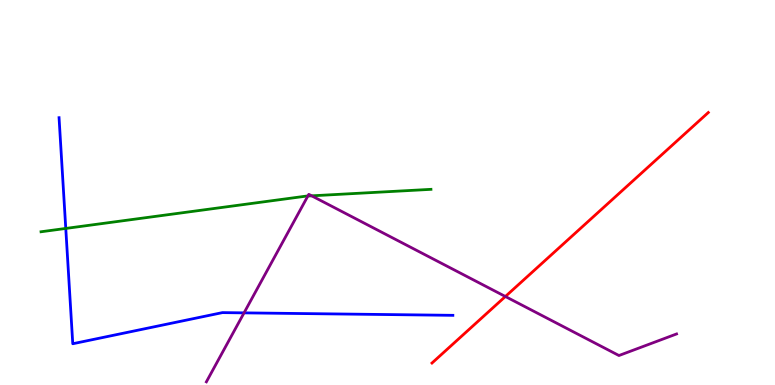[{'lines': ['blue', 'red'], 'intersections': []}, {'lines': ['green', 'red'], 'intersections': []}, {'lines': ['purple', 'red'], 'intersections': [{'x': 6.52, 'y': 2.3}]}, {'lines': ['blue', 'green'], 'intersections': [{'x': 0.849, 'y': 4.07}]}, {'lines': ['blue', 'purple'], 'intersections': [{'x': 3.15, 'y': 1.87}]}, {'lines': ['green', 'purple'], 'intersections': [{'x': 3.97, 'y': 4.91}, {'x': 4.02, 'y': 4.91}]}]